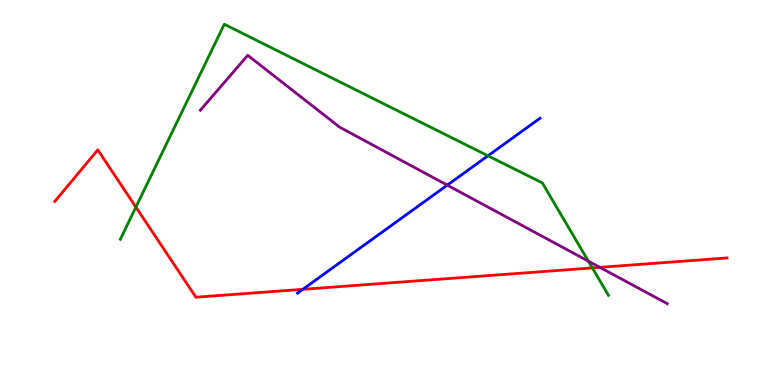[{'lines': ['blue', 'red'], 'intersections': [{'x': 3.91, 'y': 2.49}]}, {'lines': ['green', 'red'], 'intersections': [{'x': 1.75, 'y': 4.62}, {'x': 7.64, 'y': 3.04}]}, {'lines': ['purple', 'red'], 'intersections': [{'x': 7.74, 'y': 3.06}]}, {'lines': ['blue', 'green'], 'intersections': [{'x': 6.3, 'y': 5.95}]}, {'lines': ['blue', 'purple'], 'intersections': [{'x': 5.77, 'y': 5.19}]}, {'lines': ['green', 'purple'], 'intersections': [{'x': 7.59, 'y': 3.22}]}]